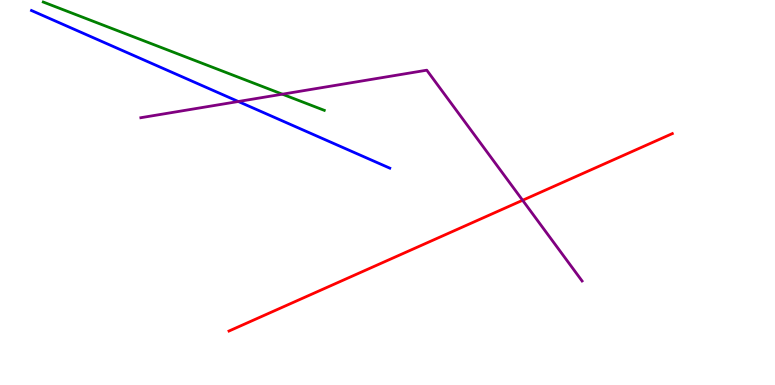[{'lines': ['blue', 'red'], 'intersections': []}, {'lines': ['green', 'red'], 'intersections': []}, {'lines': ['purple', 'red'], 'intersections': [{'x': 6.74, 'y': 4.8}]}, {'lines': ['blue', 'green'], 'intersections': []}, {'lines': ['blue', 'purple'], 'intersections': [{'x': 3.08, 'y': 7.36}]}, {'lines': ['green', 'purple'], 'intersections': [{'x': 3.64, 'y': 7.55}]}]